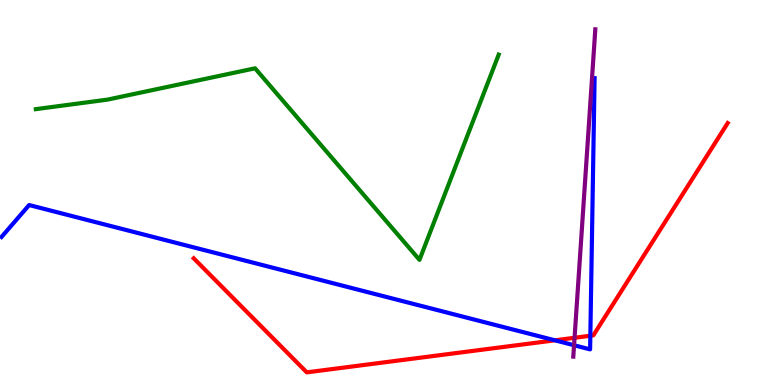[{'lines': ['blue', 'red'], 'intersections': [{'x': 7.16, 'y': 1.16}, {'x': 7.62, 'y': 1.28}]}, {'lines': ['green', 'red'], 'intersections': []}, {'lines': ['purple', 'red'], 'intersections': [{'x': 7.41, 'y': 1.23}]}, {'lines': ['blue', 'green'], 'intersections': []}, {'lines': ['blue', 'purple'], 'intersections': [{'x': 7.41, 'y': 1.03}]}, {'lines': ['green', 'purple'], 'intersections': []}]